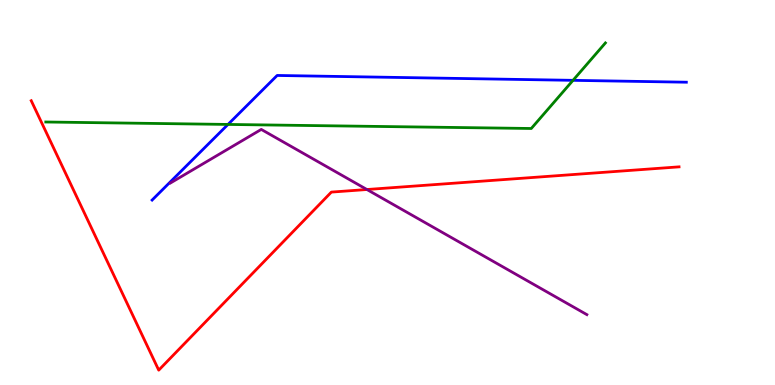[{'lines': ['blue', 'red'], 'intersections': []}, {'lines': ['green', 'red'], 'intersections': []}, {'lines': ['purple', 'red'], 'intersections': [{'x': 4.73, 'y': 5.08}]}, {'lines': ['blue', 'green'], 'intersections': [{'x': 2.94, 'y': 6.77}, {'x': 7.39, 'y': 7.91}]}, {'lines': ['blue', 'purple'], 'intersections': []}, {'lines': ['green', 'purple'], 'intersections': []}]